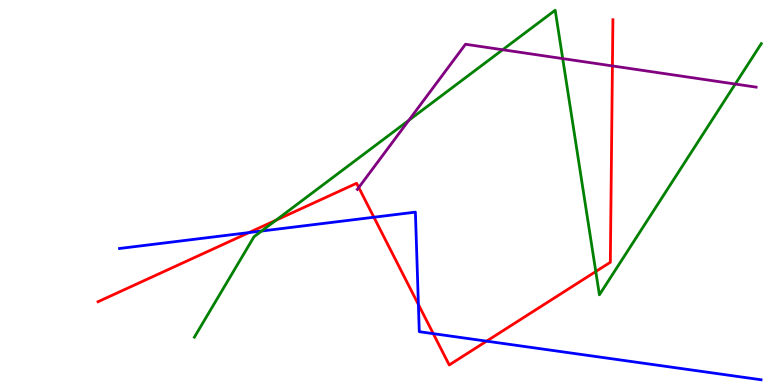[{'lines': ['blue', 'red'], 'intersections': [{'x': 3.21, 'y': 3.96}, {'x': 4.82, 'y': 4.36}, {'x': 5.4, 'y': 2.09}, {'x': 5.59, 'y': 1.33}, {'x': 6.28, 'y': 1.14}]}, {'lines': ['green', 'red'], 'intersections': [{'x': 3.56, 'y': 4.28}, {'x': 7.69, 'y': 2.95}]}, {'lines': ['purple', 'red'], 'intersections': [{'x': 4.63, 'y': 5.13}, {'x': 7.9, 'y': 8.29}]}, {'lines': ['blue', 'green'], 'intersections': [{'x': 3.38, 'y': 4.0}]}, {'lines': ['blue', 'purple'], 'intersections': []}, {'lines': ['green', 'purple'], 'intersections': [{'x': 5.28, 'y': 6.88}, {'x': 6.49, 'y': 8.71}, {'x': 7.26, 'y': 8.48}, {'x': 9.49, 'y': 7.82}]}]